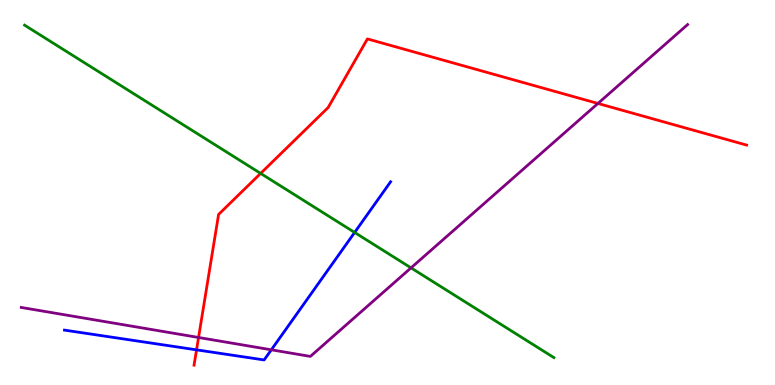[{'lines': ['blue', 'red'], 'intersections': [{'x': 2.54, 'y': 0.913}]}, {'lines': ['green', 'red'], 'intersections': [{'x': 3.36, 'y': 5.5}]}, {'lines': ['purple', 'red'], 'intersections': [{'x': 2.56, 'y': 1.23}, {'x': 7.72, 'y': 7.31}]}, {'lines': ['blue', 'green'], 'intersections': [{'x': 4.58, 'y': 3.96}]}, {'lines': ['blue', 'purple'], 'intersections': [{'x': 3.5, 'y': 0.914}]}, {'lines': ['green', 'purple'], 'intersections': [{'x': 5.3, 'y': 3.04}]}]